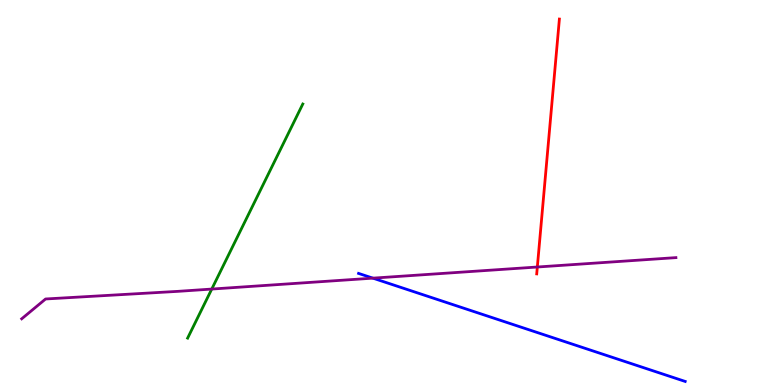[{'lines': ['blue', 'red'], 'intersections': []}, {'lines': ['green', 'red'], 'intersections': []}, {'lines': ['purple', 'red'], 'intersections': [{'x': 6.93, 'y': 3.06}]}, {'lines': ['blue', 'green'], 'intersections': []}, {'lines': ['blue', 'purple'], 'intersections': [{'x': 4.81, 'y': 2.78}]}, {'lines': ['green', 'purple'], 'intersections': [{'x': 2.73, 'y': 2.49}]}]